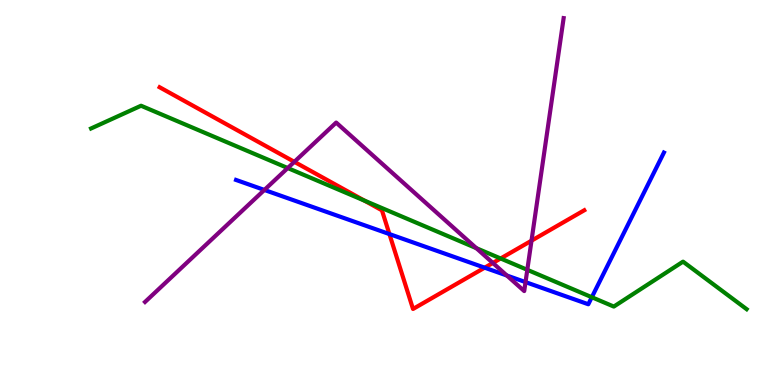[{'lines': ['blue', 'red'], 'intersections': [{'x': 5.02, 'y': 3.92}, {'x': 6.25, 'y': 3.05}]}, {'lines': ['green', 'red'], 'intersections': [{'x': 4.7, 'y': 4.79}, {'x': 6.46, 'y': 3.29}]}, {'lines': ['purple', 'red'], 'intersections': [{'x': 3.8, 'y': 5.8}, {'x': 6.36, 'y': 3.17}, {'x': 6.86, 'y': 3.75}]}, {'lines': ['blue', 'green'], 'intersections': [{'x': 7.64, 'y': 2.28}]}, {'lines': ['blue', 'purple'], 'intersections': [{'x': 3.41, 'y': 5.07}, {'x': 6.54, 'y': 2.84}, {'x': 6.78, 'y': 2.67}]}, {'lines': ['green', 'purple'], 'intersections': [{'x': 3.71, 'y': 5.64}, {'x': 6.15, 'y': 3.55}, {'x': 6.8, 'y': 2.99}]}]